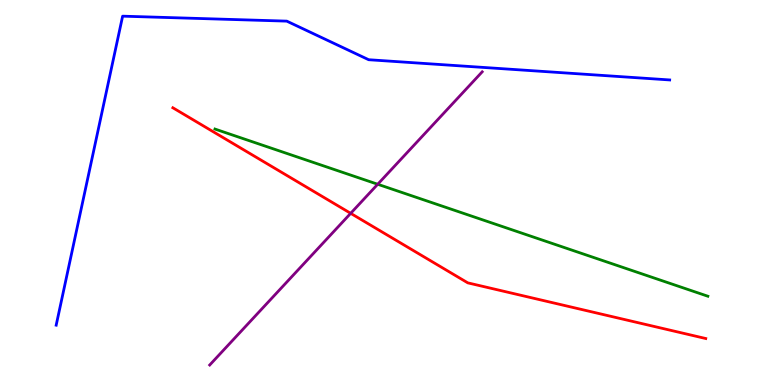[{'lines': ['blue', 'red'], 'intersections': []}, {'lines': ['green', 'red'], 'intersections': []}, {'lines': ['purple', 'red'], 'intersections': [{'x': 4.52, 'y': 4.46}]}, {'lines': ['blue', 'green'], 'intersections': []}, {'lines': ['blue', 'purple'], 'intersections': []}, {'lines': ['green', 'purple'], 'intersections': [{'x': 4.87, 'y': 5.21}]}]